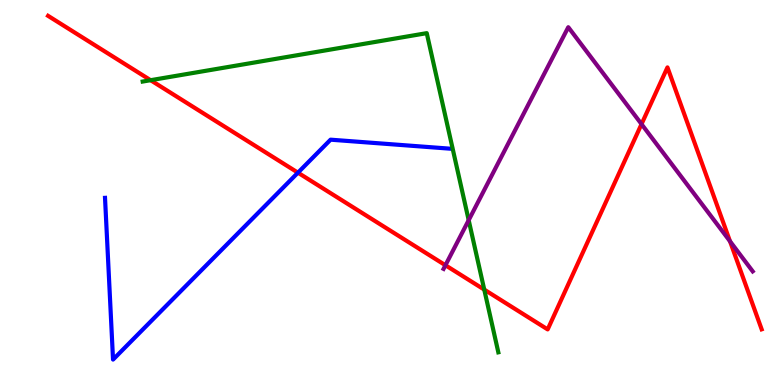[{'lines': ['blue', 'red'], 'intersections': [{'x': 3.84, 'y': 5.51}]}, {'lines': ['green', 'red'], 'intersections': [{'x': 1.94, 'y': 7.92}, {'x': 6.25, 'y': 2.48}]}, {'lines': ['purple', 'red'], 'intersections': [{'x': 5.75, 'y': 3.11}, {'x': 8.28, 'y': 6.78}, {'x': 9.42, 'y': 3.73}]}, {'lines': ['blue', 'green'], 'intersections': []}, {'lines': ['blue', 'purple'], 'intersections': []}, {'lines': ['green', 'purple'], 'intersections': [{'x': 6.05, 'y': 4.28}]}]